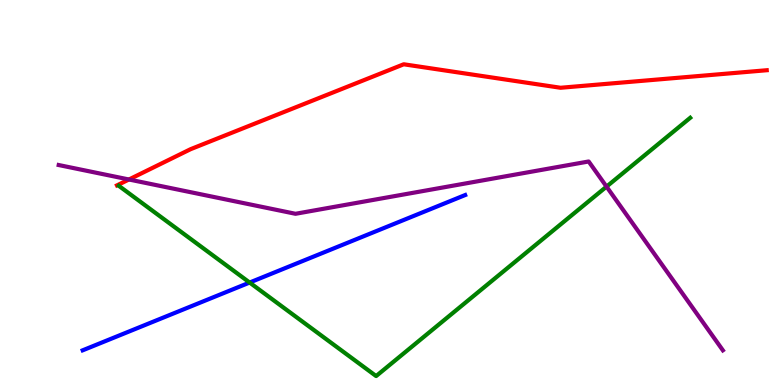[{'lines': ['blue', 'red'], 'intersections': []}, {'lines': ['green', 'red'], 'intersections': []}, {'lines': ['purple', 'red'], 'intersections': [{'x': 1.66, 'y': 5.34}]}, {'lines': ['blue', 'green'], 'intersections': [{'x': 3.22, 'y': 2.66}]}, {'lines': ['blue', 'purple'], 'intersections': []}, {'lines': ['green', 'purple'], 'intersections': [{'x': 7.83, 'y': 5.15}]}]